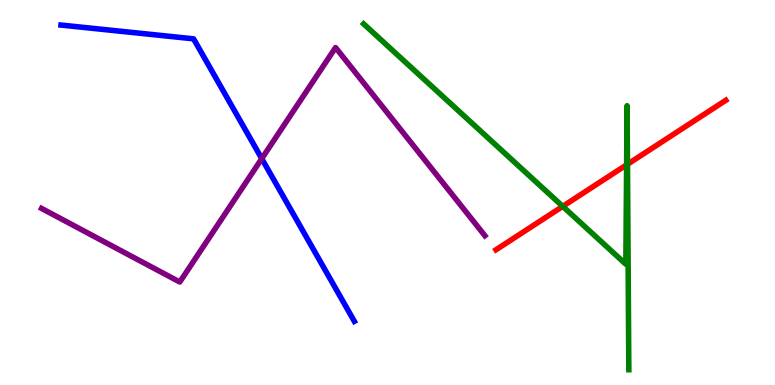[{'lines': ['blue', 'red'], 'intersections': []}, {'lines': ['green', 'red'], 'intersections': [{'x': 7.26, 'y': 4.64}, {'x': 8.09, 'y': 5.72}, {'x': 8.1, 'y': 5.73}]}, {'lines': ['purple', 'red'], 'intersections': []}, {'lines': ['blue', 'green'], 'intersections': []}, {'lines': ['blue', 'purple'], 'intersections': [{'x': 3.38, 'y': 5.88}]}, {'lines': ['green', 'purple'], 'intersections': []}]